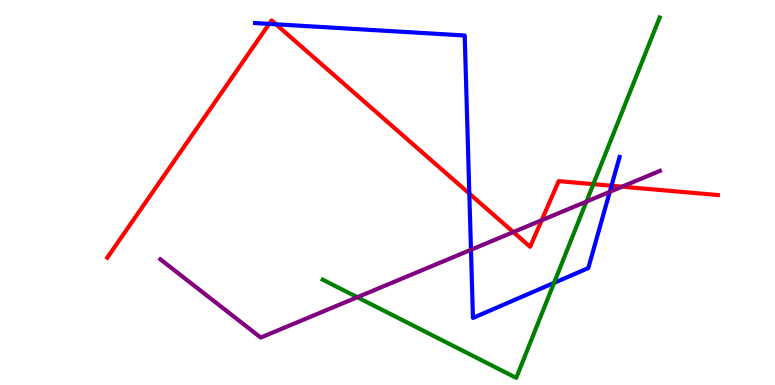[{'lines': ['blue', 'red'], 'intersections': [{'x': 3.47, 'y': 9.38}, {'x': 3.56, 'y': 9.37}, {'x': 6.06, 'y': 4.97}, {'x': 7.89, 'y': 5.18}]}, {'lines': ['green', 'red'], 'intersections': [{'x': 7.66, 'y': 5.22}]}, {'lines': ['purple', 'red'], 'intersections': [{'x': 6.62, 'y': 3.97}, {'x': 6.99, 'y': 4.28}, {'x': 8.03, 'y': 5.15}]}, {'lines': ['blue', 'green'], 'intersections': [{'x': 7.15, 'y': 2.65}]}, {'lines': ['blue', 'purple'], 'intersections': [{'x': 6.08, 'y': 3.51}, {'x': 7.87, 'y': 5.02}]}, {'lines': ['green', 'purple'], 'intersections': [{'x': 4.61, 'y': 2.28}, {'x': 7.57, 'y': 4.76}]}]